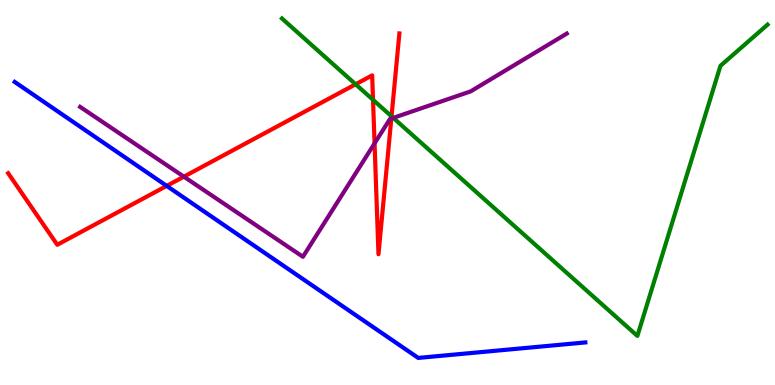[{'lines': ['blue', 'red'], 'intersections': [{'x': 2.15, 'y': 5.17}]}, {'lines': ['green', 'red'], 'intersections': [{'x': 4.59, 'y': 7.81}, {'x': 4.81, 'y': 7.41}, {'x': 5.05, 'y': 6.98}]}, {'lines': ['purple', 'red'], 'intersections': [{'x': 2.37, 'y': 5.41}, {'x': 4.83, 'y': 6.28}, {'x': 5.05, 'y': 6.92}]}, {'lines': ['blue', 'green'], 'intersections': []}, {'lines': ['blue', 'purple'], 'intersections': []}, {'lines': ['green', 'purple'], 'intersections': [{'x': 5.07, 'y': 6.94}]}]